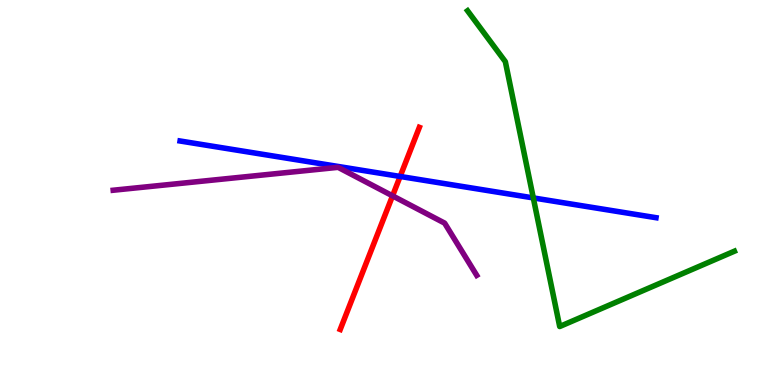[{'lines': ['blue', 'red'], 'intersections': [{'x': 5.16, 'y': 5.42}]}, {'lines': ['green', 'red'], 'intersections': []}, {'lines': ['purple', 'red'], 'intersections': [{'x': 5.07, 'y': 4.91}]}, {'lines': ['blue', 'green'], 'intersections': [{'x': 6.88, 'y': 4.86}]}, {'lines': ['blue', 'purple'], 'intersections': []}, {'lines': ['green', 'purple'], 'intersections': []}]